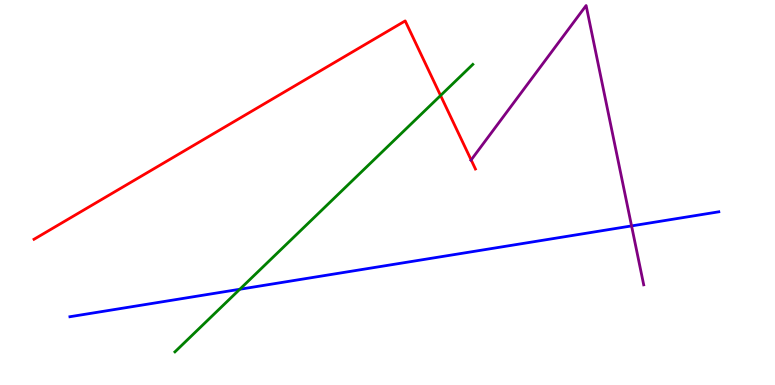[{'lines': ['blue', 'red'], 'intersections': []}, {'lines': ['green', 'red'], 'intersections': [{'x': 5.68, 'y': 7.52}]}, {'lines': ['purple', 'red'], 'intersections': [{'x': 6.08, 'y': 5.85}]}, {'lines': ['blue', 'green'], 'intersections': [{'x': 3.09, 'y': 2.49}]}, {'lines': ['blue', 'purple'], 'intersections': [{'x': 8.15, 'y': 4.13}]}, {'lines': ['green', 'purple'], 'intersections': []}]